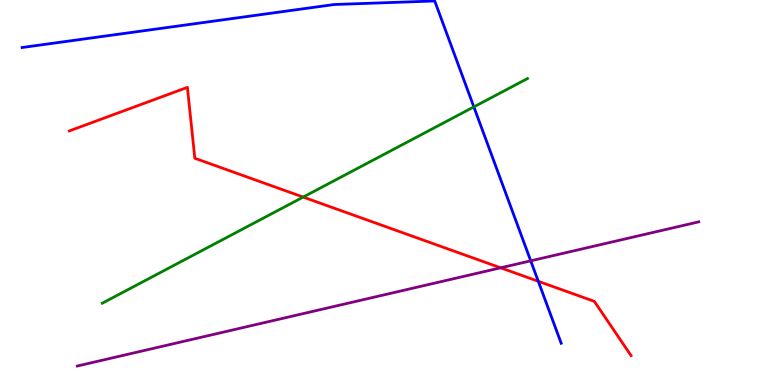[{'lines': ['blue', 'red'], 'intersections': [{'x': 6.95, 'y': 2.69}]}, {'lines': ['green', 'red'], 'intersections': [{'x': 3.91, 'y': 4.88}]}, {'lines': ['purple', 'red'], 'intersections': [{'x': 6.46, 'y': 3.04}]}, {'lines': ['blue', 'green'], 'intersections': [{'x': 6.11, 'y': 7.22}]}, {'lines': ['blue', 'purple'], 'intersections': [{'x': 6.85, 'y': 3.23}]}, {'lines': ['green', 'purple'], 'intersections': []}]